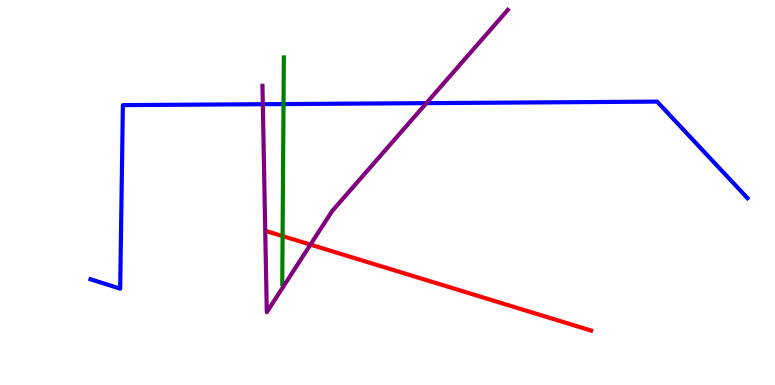[{'lines': ['blue', 'red'], 'intersections': []}, {'lines': ['green', 'red'], 'intersections': [{'x': 3.65, 'y': 3.87}]}, {'lines': ['purple', 'red'], 'intersections': [{'x': 4.01, 'y': 3.65}]}, {'lines': ['blue', 'green'], 'intersections': [{'x': 3.66, 'y': 7.3}]}, {'lines': ['blue', 'purple'], 'intersections': [{'x': 3.39, 'y': 7.29}, {'x': 5.5, 'y': 7.32}]}, {'lines': ['green', 'purple'], 'intersections': []}]